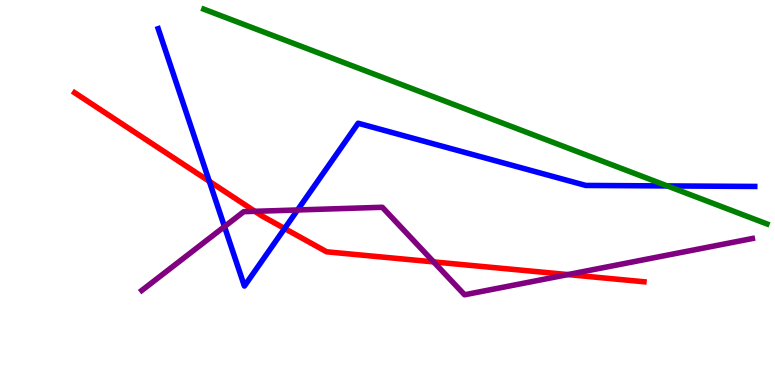[{'lines': ['blue', 'red'], 'intersections': [{'x': 2.7, 'y': 5.29}, {'x': 3.67, 'y': 4.06}]}, {'lines': ['green', 'red'], 'intersections': []}, {'lines': ['purple', 'red'], 'intersections': [{'x': 3.29, 'y': 4.51}, {'x': 5.6, 'y': 3.2}, {'x': 7.33, 'y': 2.87}]}, {'lines': ['blue', 'green'], 'intersections': [{'x': 8.61, 'y': 5.17}]}, {'lines': ['blue', 'purple'], 'intersections': [{'x': 2.9, 'y': 4.11}, {'x': 3.84, 'y': 4.55}]}, {'lines': ['green', 'purple'], 'intersections': []}]